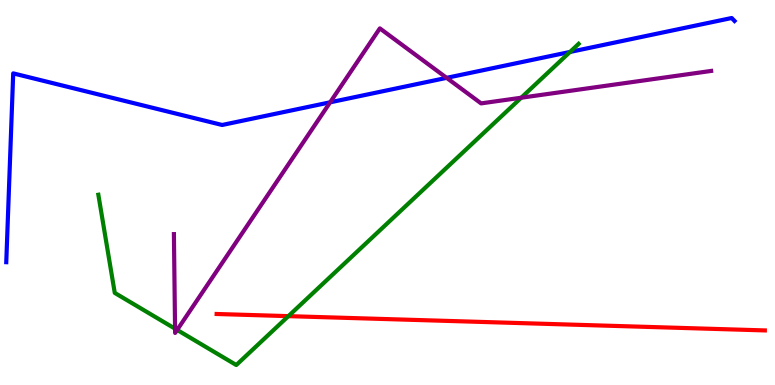[{'lines': ['blue', 'red'], 'intersections': []}, {'lines': ['green', 'red'], 'intersections': [{'x': 3.72, 'y': 1.79}]}, {'lines': ['purple', 'red'], 'intersections': []}, {'lines': ['blue', 'green'], 'intersections': [{'x': 7.36, 'y': 8.65}]}, {'lines': ['blue', 'purple'], 'intersections': [{'x': 4.26, 'y': 7.34}, {'x': 5.76, 'y': 7.98}]}, {'lines': ['green', 'purple'], 'intersections': [{'x': 2.26, 'y': 1.46}, {'x': 2.29, 'y': 1.43}, {'x': 6.73, 'y': 7.46}]}]